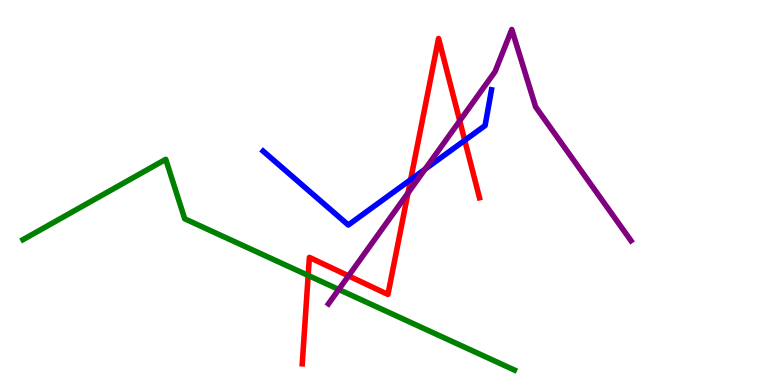[{'lines': ['blue', 'red'], 'intersections': [{'x': 5.3, 'y': 5.33}, {'x': 6.0, 'y': 6.35}]}, {'lines': ['green', 'red'], 'intersections': [{'x': 3.98, 'y': 2.85}]}, {'lines': ['purple', 'red'], 'intersections': [{'x': 4.5, 'y': 2.83}, {'x': 5.26, 'y': 4.99}, {'x': 5.93, 'y': 6.86}]}, {'lines': ['blue', 'green'], 'intersections': []}, {'lines': ['blue', 'purple'], 'intersections': [{'x': 5.48, 'y': 5.61}]}, {'lines': ['green', 'purple'], 'intersections': [{'x': 4.37, 'y': 2.48}]}]